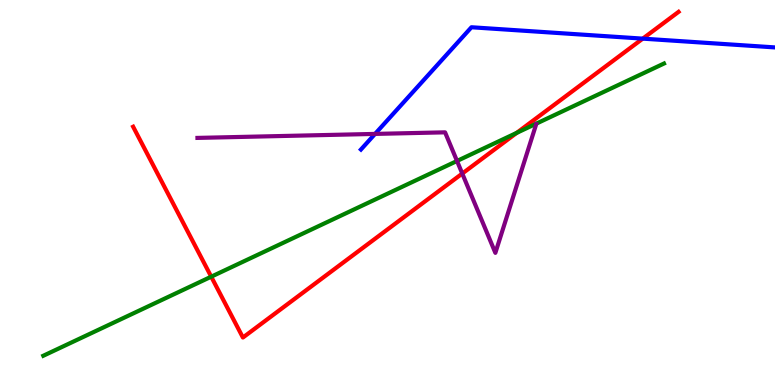[{'lines': ['blue', 'red'], 'intersections': [{'x': 8.29, 'y': 9.0}]}, {'lines': ['green', 'red'], 'intersections': [{'x': 2.73, 'y': 2.81}, {'x': 6.67, 'y': 6.55}]}, {'lines': ['purple', 'red'], 'intersections': [{'x': 5.96, 'y': 5.49}]}, {'lines': ['blue', 'green'], 'intersections': []}, {'lines': ['blue', 'purple'], 'intersections': [{'x': 4.84, 'y': 6.52}]}, {'lines': ['green', 'purple'], 'intersections': [{'x': 5.9, 'y': 5.82}]}]